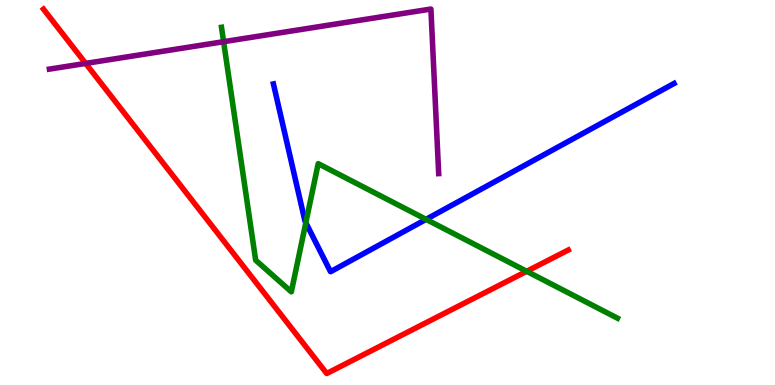[{'lines': ['blue', 'red'], 'intersections': []}, {'lines': ['green', 'red'], 'intersections': [{'x': 6.8, 'y': 2.95}]}, {'lines': ['purple', 'red'], 'intersections': [{'x': 1.11, 'y': 8.35}]}, {'lines': ['blue', 'green'], 'intersections': [{'x': 3.95, 'y': 4.22}, {'x': 5.5, 'y': 4.3}]}, {'lines': ['blue', 'purple'], 'intersections': []}, {'lines': ['green', 'purple'], 'intersections': [{'x': 2.89, 'y': 8.92}]}]